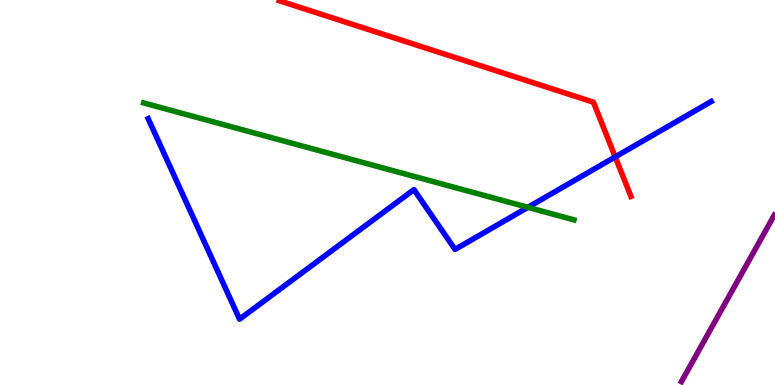[{'lines': ['blue', 'red'], 'intersections': [{'x': 7.94, 'y': 5.92}]}, {'lines': ['green', 'red'], 'intersections': []}, {'lines': ['purple', 'red'], 'intersections': []}, {'lines': ['blue', 'green'], 'intersections': [{'x': 6.81, 'y': 4.61}]}, {'lines': ['blue', 'purple'], 'intersections': []}, {'lines': ['green', 'purple'], 'intersections': []}]